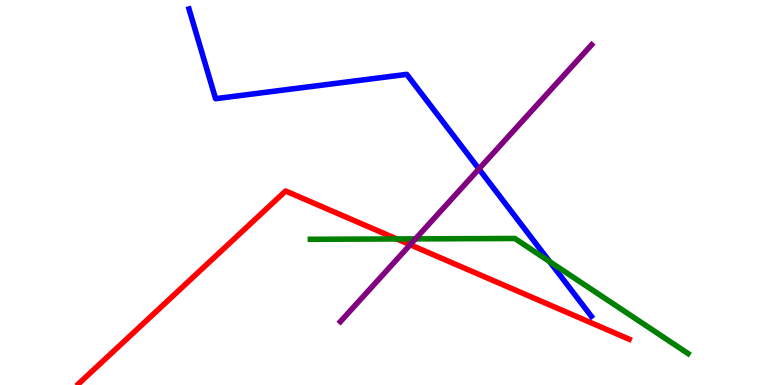[{'lines': ['blue', 'red'], 'intersections': []}, {'lines': ['green', 'red'], 'intersections': [{'x': 5.12, 'y': 3.79}]}, {'lines': ['purple', 'red'], 'intersections': [{'x': 5.29, 'y': 3.64}]}, {'lines': ['blue', 'green'], 'intersections': [{'x': 7.09, 'y': 3.21}]}, {'lines': ['blue', 'purple'], 'intersections': [{'x': 6.18, 'y': 5.61}]}, {'lines': ['green', 'purple'], 'intersections': [{'x': 5.36, 'y': 3.8}]}]